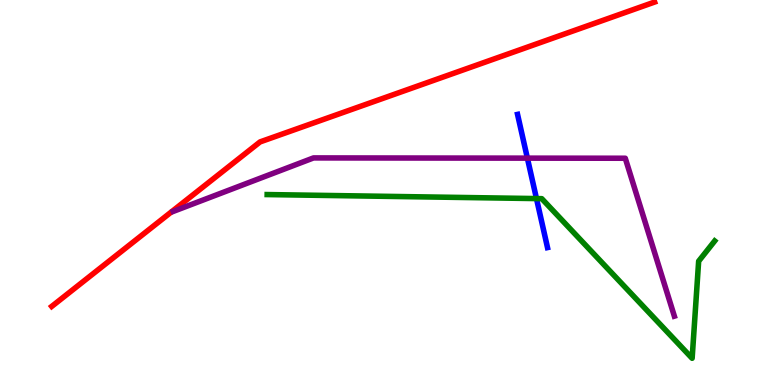[{'lines': ['blue', 'red'], 'intersections': []}, {'lines': ['green', 'red'], 'intersections': []}, {'lines': ['purple', 'red'], 'intersections': []}, {'lines': ['blue', 'green'], 'intersections': [{'x': 6.92, 'y': 4.84}]}, {'lines': ['blue', 'purple'], 'intersections': [{'x': 6.81, 'y': 5.89}]}, {'lines': ['green', 'purple'], 'intersections': []}]